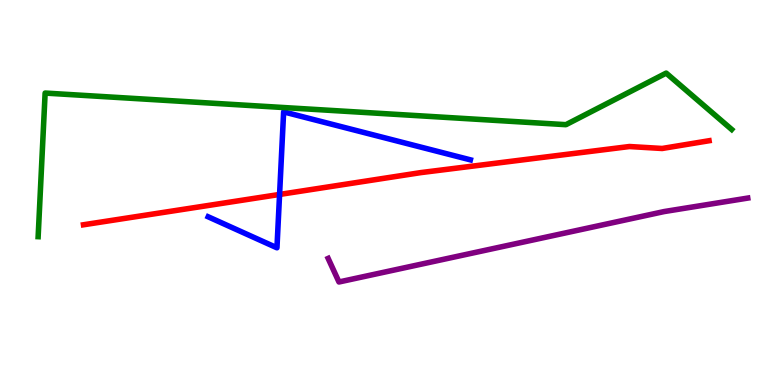[{'lines': ['blue', 'red'], 'intersections': [{'x': 3.61, 'y': 4.95}]}, {'lines': ['green', 'red'], 'intersections': []}, {'lines': ['purple', 'red'], 'intersections': []}, {'lines': ['blue', 'green'], 'intersections': []}, {'lines': ['blue', 'purple'], 'intersections': []}, {'lines': ['green', 'purple'], 'intersections': []}]